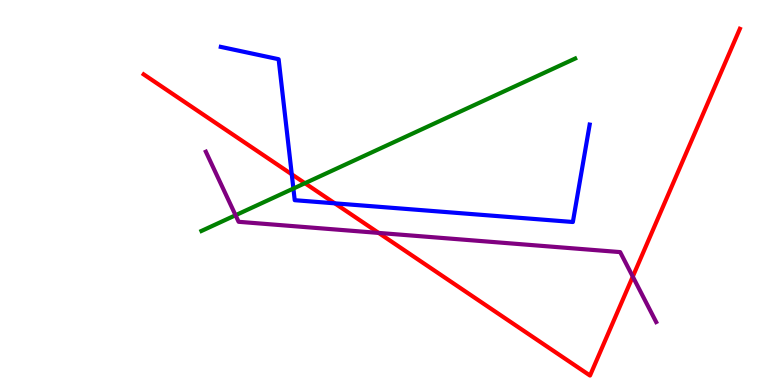[{'lines': ['blue', 'red'], 'intersections': [{'x': 3.76, 'y': 5.47}, {'x': 4.32, 'y': 4.72}]}, {'lines': ['green', 'red'], 'intersections': [{'x': 3.94, 'y': 5.24}]}, {'lines': ['purple', 'red'], 'intersections': [{'x': 4.89, 'y': 3.95}, {'x': 8.16, 'y': 2.82}]}, {'lines': ['blue', 'green'], 'intersections': [{'x': 3.79, 'y': 5.1}]}, {'lines': ['blue', 'purple'], 'intersections': []}, {'lines': ['green', 'purple'], 'intersections': [{'x': 3.04, 'y': 4.41}]}]